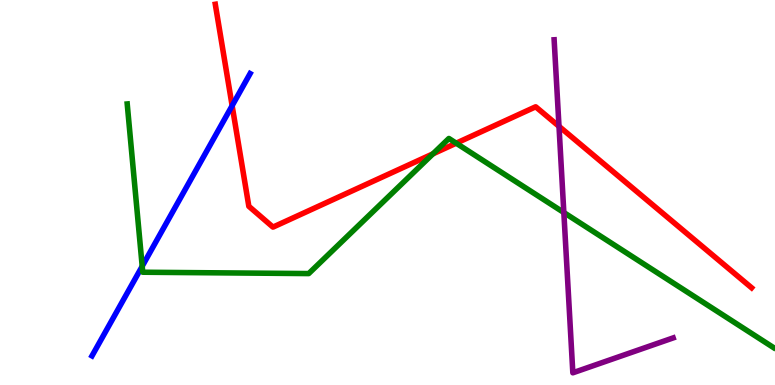[{'lines': ['blue', 'red'], 'intersections': [{'x': 3.0, 'y': 7.25}]}, {'lines': ['green', 'red'], 'intersections': [{'x': 5.59, 'y': 6.0}, {'x': 5.89, 'y': 6.28}]}, {'lines': ['purple', 'red'], 'intersections': [{'x': 7.21, 'y': 6.72}]}, {'lines': ['blue', 'green'], 'intersections': [{'x': 1.83, 'y': 3.08}]}, {'lines': ['blue', 'purple'], 'intersections': []}, {'lines': ['green', 'purple'], 'intersections': [{'x': 7.28, 'y': 4.48}]}]